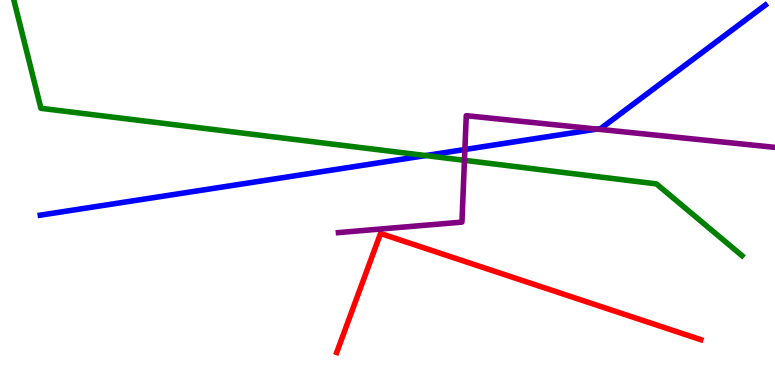[{'lines': ['blue', 'red'], 'intersections': []}, {'lines': ['green', 'red'], 'intersections': []}, {'lines': ['purple', 'red'], 'intersections': []}, {'lines': ['blue', 'green'], 'intersections': [{'x': 5.49, 'y': 5.96}]}, {'lines': ['blue', 'purple'], 'intersections': [{'x': 6.0, 'y': 6.12}, {'x': 7.7, 'y': 6.65}]}, {'lines': ['green', 'purple'], 'intersections': [{'x': 5.99, 'y': 5.84}]}]